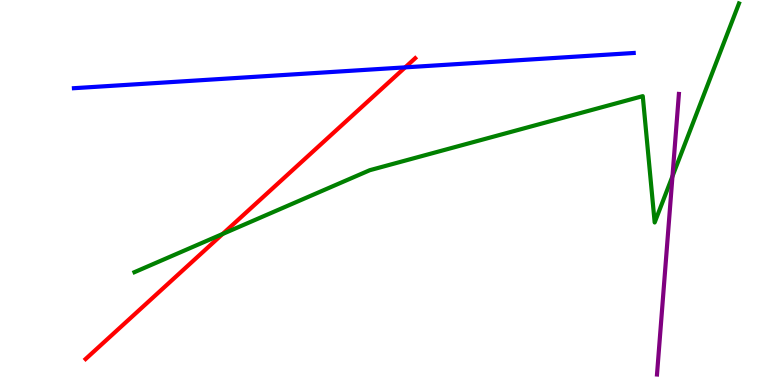[{'lines': ['blue', 'red'], 'intersections': [{'x': 5.23, 'y': 8.25}]}, {'lines': ['green', 'red'], 'intersections': [{'x': 2.87, 'y': 3.92}]}, {'lines': ['purple', 'red'], 'intersections': []}, {'lines': ['blue', 'green'], 'intersections': []}, {'lines': ['blue', 'purple'], 'intersections': []}, {'lines': ['green', 'purple'], 'intersections': [{'x': 8.68, 'y': 5.42}]}]